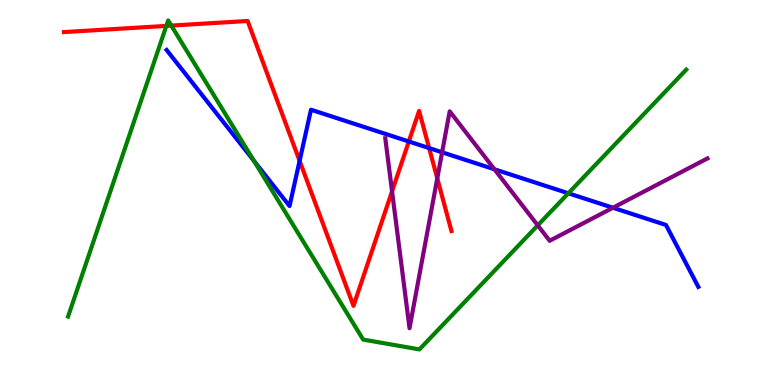[{'lines': ['blue', 'red'], 'intersections': [{'x': 3.87, 'y': 5.82}, {'x': 5.28, 'y': 6.32}, {'x': 5.54, 'y': 6.15}]}, {'lines': ['green', 'red'], 'intersections': [{'x': 2.15, 'y': 9.33}, {'x': 2.21, 'y': 9.34}]}, {'lines': ['purple', 'red'], 'intersections': [{'x': 5.06, 'y': 5.03}, {'x': 5.64, 'y': 5.37}]}, {'lines': ['blue', 'green'], 'intersections': [{'x': 3.28, 'y': 5.82}, {'x': 7.33, 'y': 4.98}]}, {'lines': ['blue', 'purple'], 'intersections': [{'x': 5.7, 'y': 6.04}, {'x': 6.38, 'y': 5.6}, {'x': 7.91, 'y': 4.6}]}, {'lines': ['green', 'purple'], 'intersections': [{'x': 6.94, 'y': 4.15}]}]